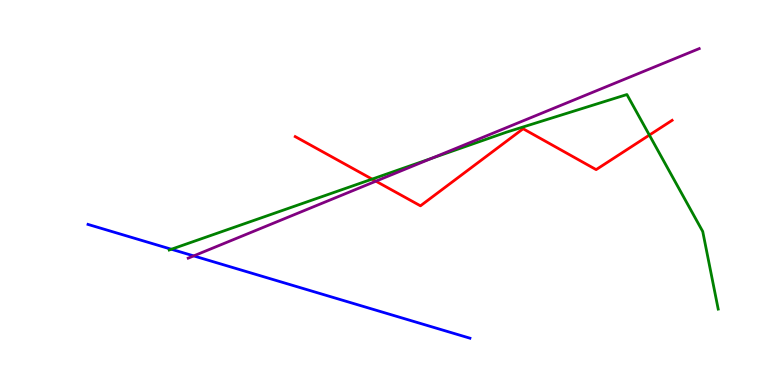[{'lines': ['blue', 'red'], 'intersections': []}, {'lines': ['green', 'red'], 'intersections': [{'x': 4.8, 'y': 5.35}, {'x': 8.38, 'y': 6.49}]}, {'lines': ['purple', 'red'], 'intersections': [{'x': 4.85, 'y': 5.29}]}, {'lines': ['blue', 'green'], 'intersections': [{'x': 2.21, 'y': 3.53}]}, {'lines': ['blue', 'purple'], 'intersections': [{'x': 2.5, 'y': 3.35}]}, {'lines': ['green', 'purple'], 'intersections': [{'x': 5.57, 'y': 5.89}]}]